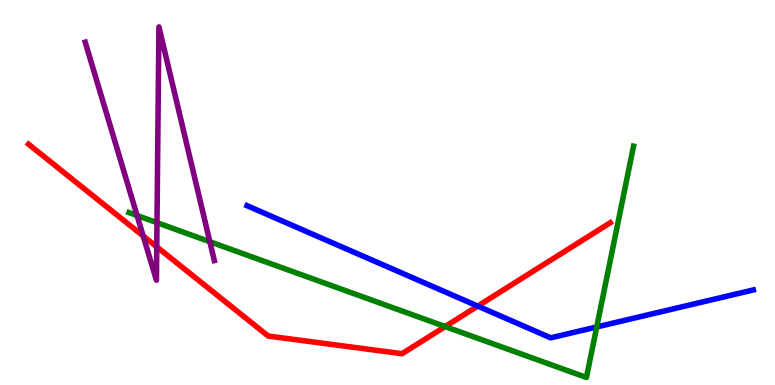[{'lines': ['blue', 'red'], 'intersections': [{'x': 6.16, 'y': 2.05}]}, {'lines': ['green', 'red'], 'intersections': [{'x': 5.74, 'y': 1.52}]}, {'lines': ['purple', 'red'], 'intersections': [{'x': 1.85, 'y': 3.87}, {'x': 2.02, 'y': 3.59}]}, {'lines': ['blue', 'green'], 'intersections': [{'x': 7.7, 'y': 1.51}]}, {'lines': ['blue', 'purple'], 'intersections': []}, {'lines': ['green', 'purple'], 'intersections': [{'x': 1.77, 'y': 4.4}, {'x': 2.03, 'y': 4.22}, {'x': 2.71, 'y': 3.72}]}]